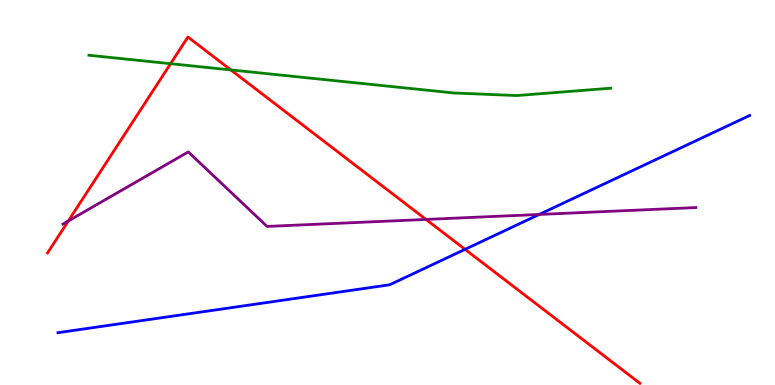[{'lines': ['blue', 'red'], 'intersections': [{'x': 6.0, 'y': 3.52}]}, {'lines': ['green', 'red'], 'intersections': [{'x': 2.2, 'y': 8.35}, {'x': 2.98, 'y': 8.18}]}, {'lines': ['purple', 'red'], 'intersections': [{'x': 0.881, 'y': 4.26}, {'x': 5.5, 'y': 4.3}]}, {'lines': ['blue', 'green'], 'intersections': []}, {'lines': ['blue', 'purple'], 'intersections': [{'x': 6.96, 'y': 4.43}]}, {'lines': ['green', 'purple'], 'intersections': []}]